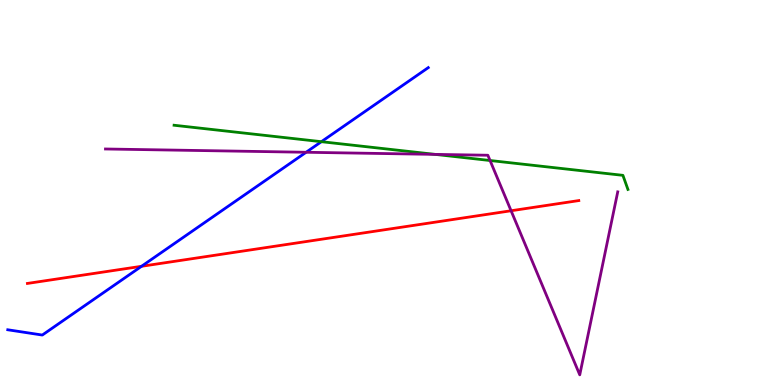[{'lines': ['blue', 'red'], 'intersections': [{'x': 1.83, 'y': 3.08}]}, {'lines': ['green', 'red'], 'intersections': []}, {'lines': ['purple', 'red'], 'intersections': [{'x': 6.59, 'y': 4.53}]}, {'lines': ['blue', 'green'], 'intersections': [{'x': 4.15, 'y': 6.32}]}, {'lines': ['blue', 'purple'], 'intersections': [{'x': 3.95, 'y': 6.05}]}, {'lines': ['green', 'purple'], 'intersections': [{'x': 5.61, 'y': 5.99}, {'x': 6.32, 'y': 5.83}]}]